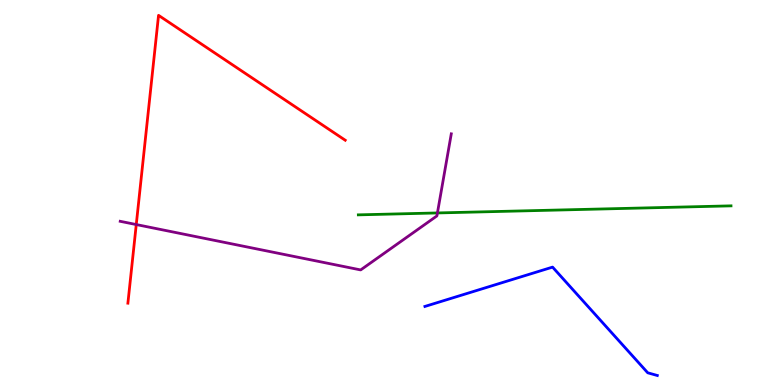[{'lines': ['blue', 'red'], 'intersections': []}, {'lines': ['green', 'red'], 'intersections': []}, {'lines': ['purple', 'red'], 'intersections': [{'x': 1.76, 'y': 4.17}]}, {'lines': ['blue', 'green'], 'intersections': []}, {'lines': ['blue', 'purple'], 'intersections': []}, {'lines': ['green', 'purple'], 'intersections': [{'x': 5.64, 'y': 4.47}]}]